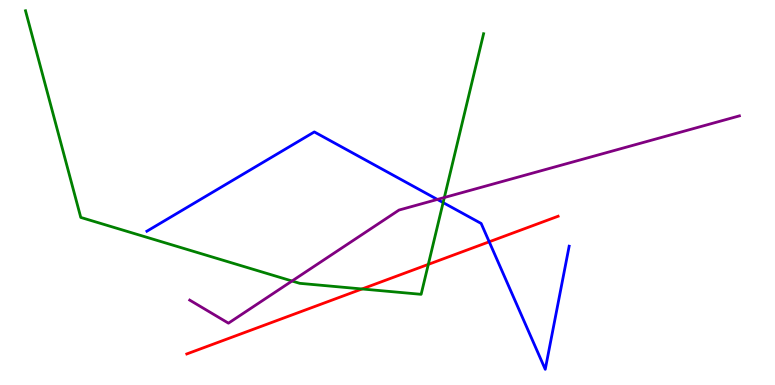[{'lines': ['blue', 'red'], 'intersections': [{'x': 6.31, 'y': 3.72}]}, {'lines': ['green', 'red'], 'intersections': [{'x': 4.67, 'y': 2.49}, {'x': 5.53, 'y': 3.13}]}, {'lines': ['purple', 'red'], 'intersections': []}, {'lines': ['blue', 'green'], 'intersections': [{'x': 5.72, 'y': 4.74}]}, {'lines': ['blue', 'purple'], 'intersections': [{'x': 5.64, 'y': 4.82}]}, {'lines': ['green', 'purple'], 'intersections': [{'x': 3.77, 'y': 2.7}, {'x': 5.73, 'y': 4.87}]}]